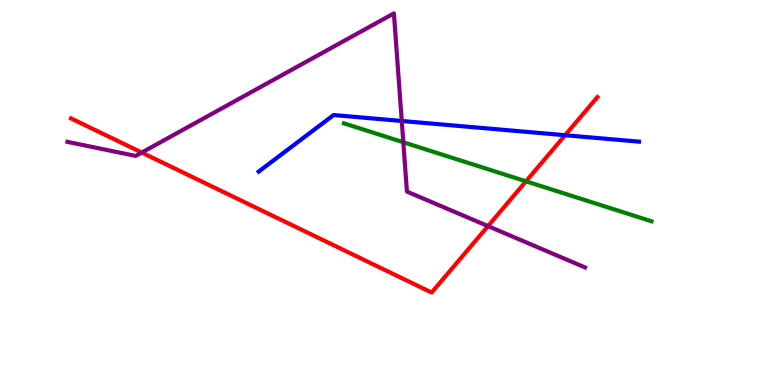[{'lines': ['blue', 'red'], 'intersections': [{'x': 7.29, 'y': 6.49}]}, {'lines': ['green', 'red'], 'intersections': [{'x': 6.79, 'y': 5.29}]}, {'lines': ['purple', 'red'], 'intersections': [{'x': 1.83, 'y': 6.04}, {'x': 6.3, 'y': 4.13}]}, {'lines': ['blue', 'green'], 'intersections': []}, {'lines': ['blue', 'purple'], 'intersections': [{'x': 5.18, 'y': 6.86}]}, {'lines': ['green', 'purple'], 'intersections': [{'x': 5.2, 'y': 6.31}]}]